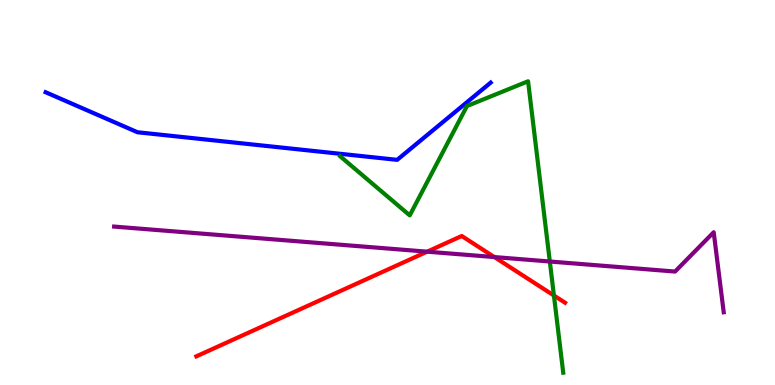[{'lines': ['blue', 'red'], 'intersections': []}, {'lines': ['green', 'red'], 'intersections': [{'x': 7.15, 'y': 2.32}]}, {'lines': ['purple', 'red'], 'intersections': [{'x': 5.51, 'y': 3.46}, {'x': 6.38, 'y': 3.32}]}, {'lines': ['blue', 'green'], 'intersections': []}, {'lines': ['blue', 'purple'], 'intersections': []}, {'lines': ['green', 'purple'], 'intersections': [{'x': 7.09, 'y': 3.21}]}]